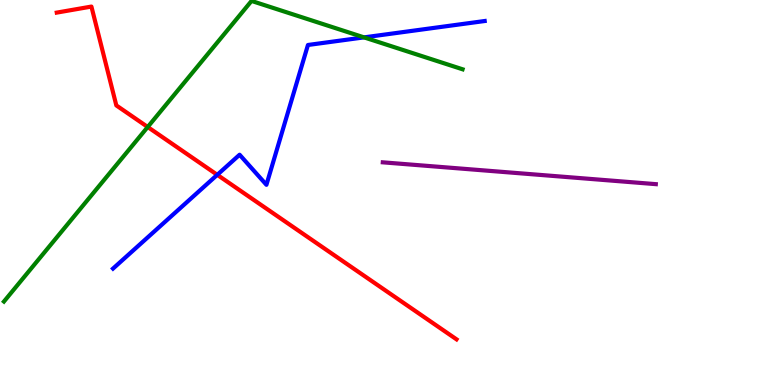[{'lines': ['blue', 'red'], 'intersections': [{'x': 2.8, 'y': 5.46}]}, {'lines': ['green', 'red'], 'intersections': [{'x': 1.91, 'y': 6.7}]}, {'lines': ['purple', 'red'], 'intersections': []}, {'lines': ['blue', 'green'], 'intersections': [{'x': 4.7, 'y': 9.03}]}, {'lines': ['blue', 'purple'], 'intersections': []}, {'lines': ['green', 'purple'], 'intersections': []}]